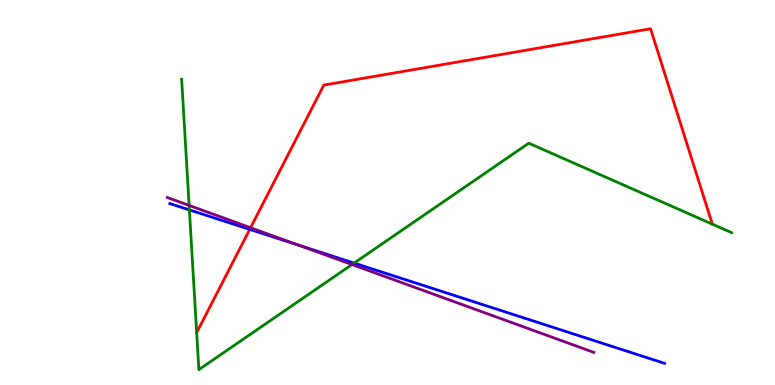[{'lines': ['blue', 'red'], 'intersections': [{'x': 3.22, 'y': 4.04}]}, {'lines': ['green', 'red'], 'intersections': [{'x': 2.54, 'y': 1.36}]}, {'lines': ['purple', 'red'], 'intersections': [{'x': 3.23, 'y': 4.08}]}, {'lines': ['blue', 'green'], 'intersections': [{'x': 2.44, 'y': 4.55}, {'x': 4.57, 'y': 3.17}]}, {'lines': ['blue', 'purple'], 'intersections': [{'x': 3.85, 'y': 3.63}]}, {'lines': ['green', 'purple'], 'intersections': [{'x': 2.44, 'y': 4.66}, {'x': 4.54, 'y': 3.13}]}]